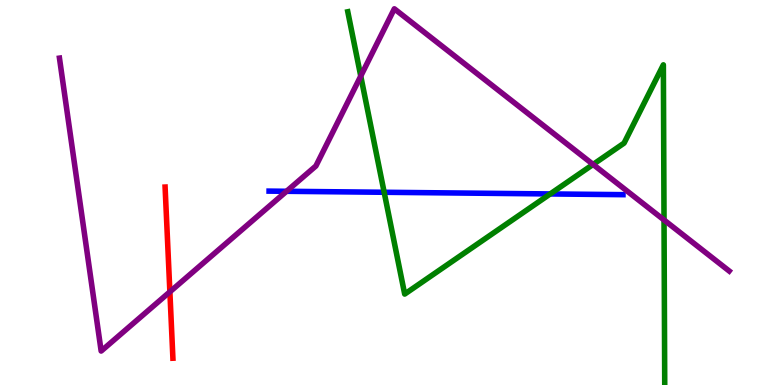[{'lines': ['blue', 'red'], 'intersections': []}, {'lines': ['green', 'red'], 'intersections': []}, {'lines': ['purple', 'red'], 'intersections': [{'x': 2.19, 'y': 2.42}]}, {'lines': ['blue', 'green'], 'intersections': [{'x': 4.96, 'y': 5.01}, {'x': 7.1, 'y': 4.96}]}, {'lines': ['blue', 'purple'], 'intersections': [{'x': 3.7, 'y': 5.03}]}, {'lines': ['green', 'purple'], 'intersections': [{'x': 4.65, 'y': 8.02}, {'x': 7.65, 'y': 5.73}, {'x': 8.57, 'y': 4.29}]}]